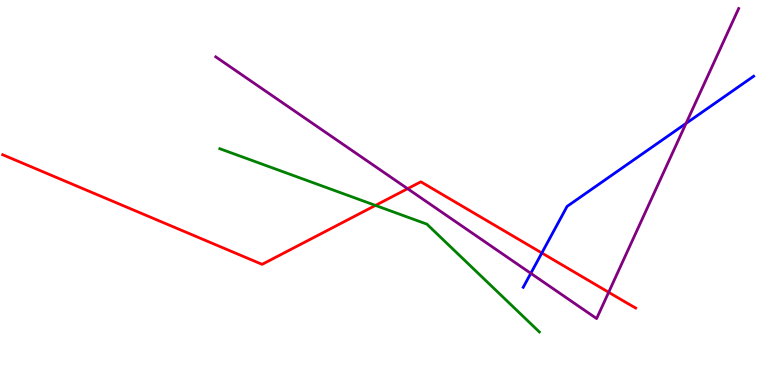[{'lines': ['blue', 'red'], 'intersections': [{'x': 6.99, 'y': 3.43}]}, {'lines': ['green', 'red'], 'intersections': [{'x': 4.84, 'y': 4.66}]}, {'lines': ['purple', 'red'], 'intersections': [{'x': 5.26, 'y': 5.1}, {'x': 7.85, 'y': 2.41}]}, {'lines': ['blue', 'green'], 'intersections': []}, {'lines': ['blue', 'purple'], 'intersections': [{'x': 6.85, 'y': 2.9}, {'x': 8.85, 'y': 6.79}]}, {'lines': ['green', 'purple'], 'intersections': []}]